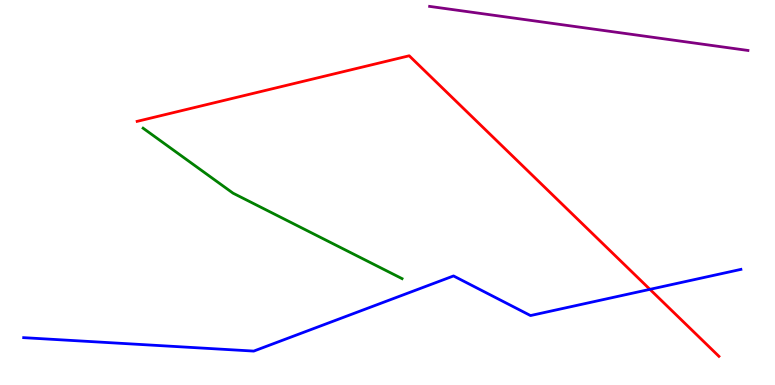[{'lines': ['blue', 'red'], 'intersections': [{'x': 8.39, 'y': 2.48}]}, {'lines': ['green', 'red'], 'intersections': []}, {'lines': ['purple', 'red'], 'intersections': []}, {'lines': ['blue', 'green'], 'intersections': []}, {'lines': ['blue', 'purple'], 'intersections': []}, {'lines': ['green', 'purple'], 'intersections': []}]